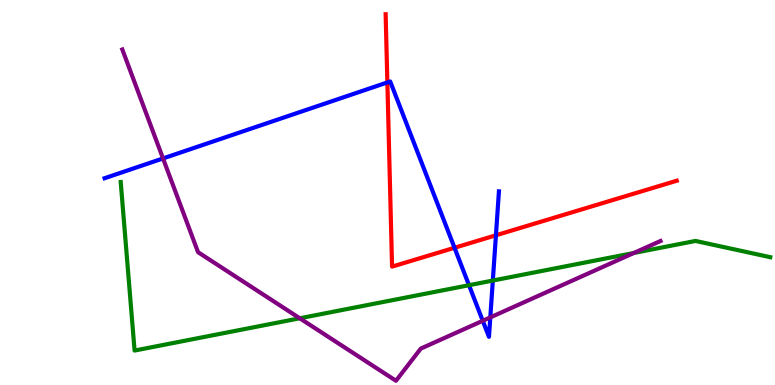[{'lines': ['blue', 'red'], 'intersections': [{'x': 5.0, 'y': 7.86}, {'x': 5.86, 'y': 3.56}, {'x': 6.4, 'y': 3.89}]}, {'lines': ['green', 'red'], 'intersections': []}, {'lines': ['purple', 'red'], 'intersections': []}, {'lines': ['blue', 'green'], 'intersections': [{'x': 6.05, 'y': 2.59}, {'x': 6.36, 'y': 2.71}]}, {'lines': ['blue', 'purple'], 'intersections': [{'x': 2.1, 'y': 5.88}, {'x': 6.23, 'y': 1.67}, {'x': 6.33, 'y': 1.76}]}, {'lines': ['green', 'purple'], 'intersections': [{'x': 3.87, 'y': 1.73}, {'x': 8.18, 'y': 3.43}]}]